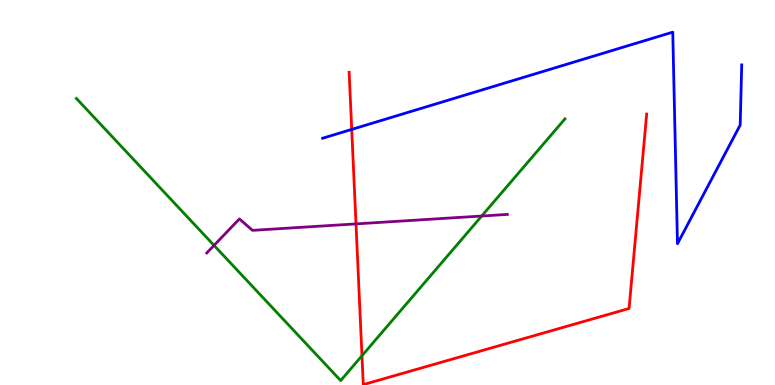[{'lines': ['blue', 'red'], 'intersections': [{'x': 4.54, 'y': 6.64}]}, {'lines': ['green', 'red'], 'intersections': [{'x': 4.67, 'y': 0.76}]}, {'lines': ['purple', 'red'], 'intersections': [{'x': 4.59, 'y': 4.18}]}, {'lines': ['blue', 'green'], 'intersections': []}, {'lines': ['blue', 'purple'], 'intersections': []}, {'lines': ['green', 'purple'], 'intersections': [{'x': 2.76, 'y': 3.63}, {'x': 6.22, 'y': 4.39}]}]